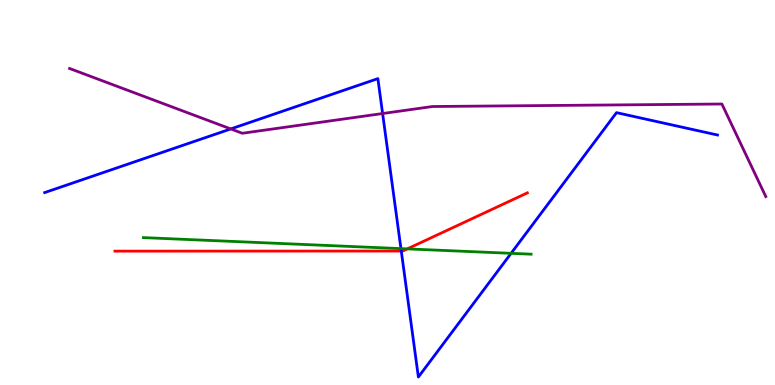[{'lines': ['blue', 'red'], 'intersections': [{'x': 5.18, 'y': 3.48}]}, {'lines': ['green', 'red'], 'intersections': [{'x': 5.26, 'y': 3.54}]}, {'lines': ['purple', 'red'], 'intersections': []}, {'lines': ['blue', 'green'], 'intersections': [{'x': 5.17, 'y': 3.54}, {'x': 6.59, 'y': 3.42}]}, {'lines': ['blue', 'purple'], 'intersections': [{'x': 2.98, 'y': 6.65}, {'x': 4.94, 'y': 7.05}]}, {'lines': ['green', 'purple'], 'intersections': []}]